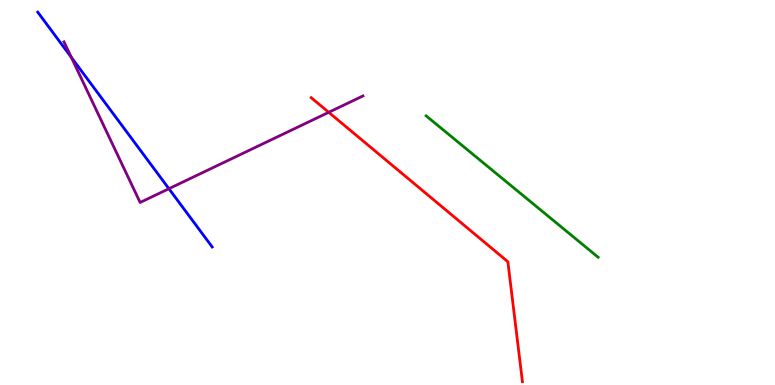[{'lines': ['blue', 'red'], 'intersections': []}, {'lines': ['green', 'red'], 'intersections': []}, {'lines': ['purple', 'red'], 'intersections': [{'x': 4.24, 'y': 7.08}]}, {'lines': ['blue', 'green'], 'intersections': []}, {'lines': ['blue', 'purple'], 'intersections': [{'x': 0.92, 'y': 8.51}, {'x': 2.18, 'y': 5.1}]}, {'lines': ['green', 'purple'], 'intersections': []}]